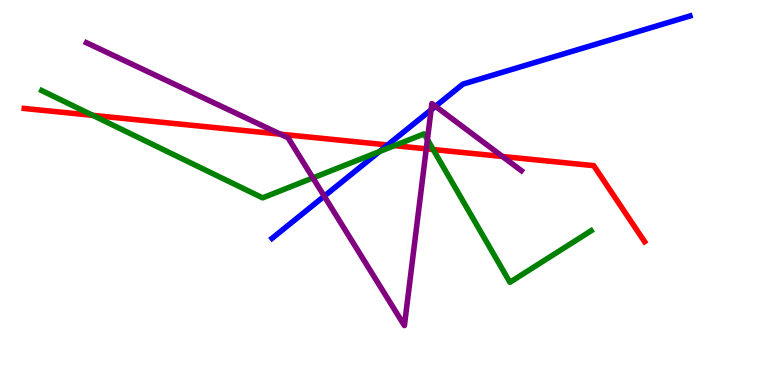[{'lines': ['blue', 'red'], 'intersections': [{'x': 5.0, 'y': 6.23}]}, {'lines': ['green', 'red'], 'intersections': [{'x': 1.2, 'y': 7.0}, {'x': 5.09, 'y': 6.22}, {'x': 5.59, 'y': 6.12}]}, {'lines': ['purple', 'red'], 'intersections': [{'x': 3.62, 'y': 6.51}, {'x': 5.5, 'y': 6.13}, {'x': 6.48, 'y': 5.94}]}, {'lines': ['blue', 'green'], 'intersections': [{'x': 4.9, 'y': 6.06}]}, {'lines': ['blue', 'purple'], 'intersections': [{'x': 4.18, 'y': 4.9}, {'x': 5.56, 'y': 7.15}, {'x': 5.62, 'y': 7.24}]}, {'lines': ['green', 'purple'], 'intersections': [{'x': 4.04, 'y': 5.38}, {'x': 5.52, 'y': 6.38}]}]